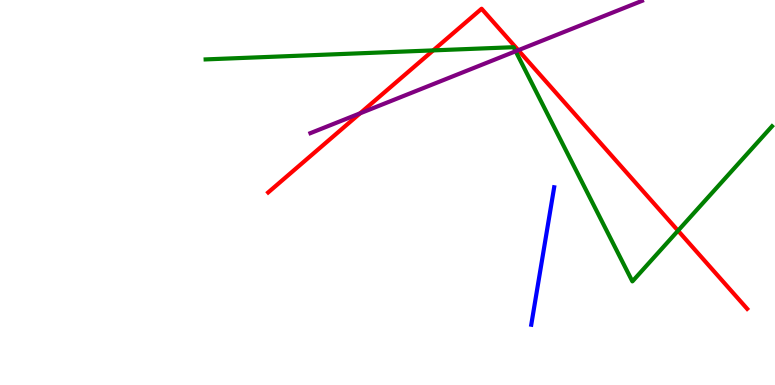[{'lines': ['blue', 'red'], 'intersections': []}, {'lines': ['green', 'red'], 'intersections': [{'x': 5.59, 'y': 8.69}, {'x': 8.75, 'y': 4.01}]}, {'lines': ['purple', 'red'], 'intersections': [{'x': 4.65, 'y': 7.06}, {'x': 6.69, 'y': 8.7}]}, {'lines': ['blue', 'green'], 'intersections': []}, {'lines': ['blue', 'purple'], 'intersections': []}, {'lines': ['green', 'purple'], 'intersections': [{'x': 6.65, 'y': 8.67}]}]